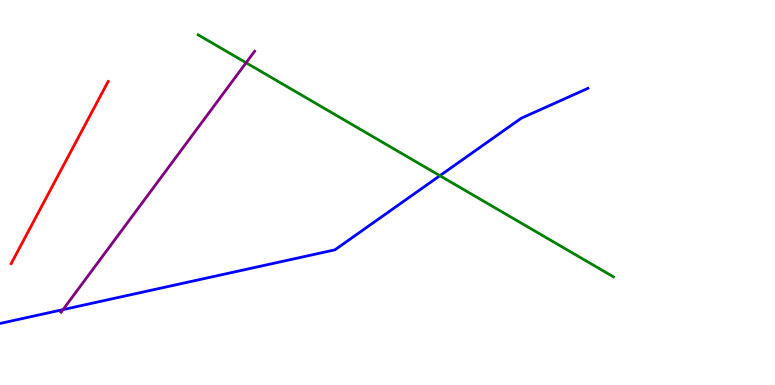[{'lines': ['blue', 'red'], 'intersections': []}, {'lines': ['green', 'red'], 'intersections': []}, {'lines': ['purple', 'red'], 'intersections': []}, {'lines': ['blue', 'green'], 'intersections': [{'x': 5.68, 'y': 5.44}]}, {'lines': ['blue', 'purple'], 'intersections': [{'x': 0.813, 'y': 1.96}]}, {'lines': ['green', 'purple'], 'intersections': [{'x': 3.18, 'y': 8.37}]}]